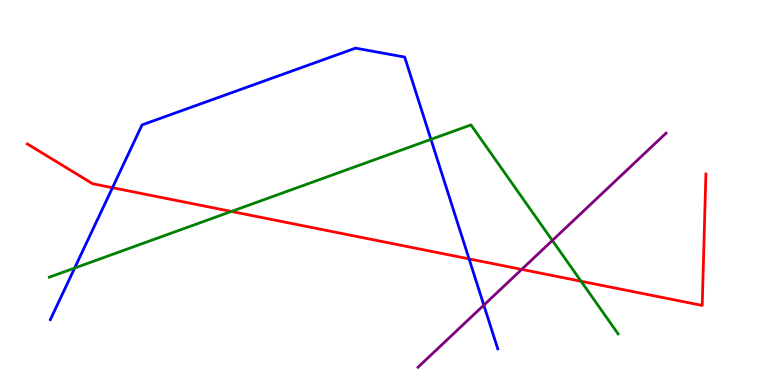[{'lines': ['blue', 'red'], 'intersections': [{'x': 1.45, 'y': 5.12}, {'x': 6.05, 'y': 3.28}]}, {'lines': ['green', 'red'], 'intersections': [{'x': 2.99, 'y': 4.51}, {'x': 7.5, 'y': 2.7}]}, {'lines': ['purple', 'red'], 'intersections': [{'x': 6.73, 'y': 3.0}]}, {'lines': ['blue', 'green'], 'intersections': [{'x': 0.963, 'y': 3.04}, {'x': 5.56, 'y': 6.38}]}, {'lines': ['blue', 'purple'], 'intersections': [{'x': 6.24, 'y': 2.07}]}, {'lines': ['green', 'purple'], 'intersections': [{'x': 7.13, 'y': 3.75}]}]